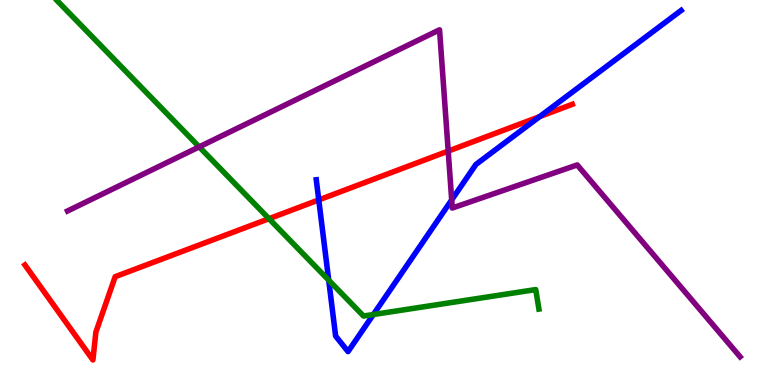[{'lines': ['blue', 'red'], 'intersections': [{'x': 4.11, 'y': 4.81}, {'x': 6.96, 'y': 6.97}]}, {'lines': ['green', 'red'], 'intersections': [{'x': 3.47, 'y': 4.32}]}, {'lines': ['purple', 'red'], 'intersections': [{'x': 5.78, 'y': 6.08}]}, {'lines': ['blue', 'green'], 'intersections': [{'x': 4.24, 'y': 2.72}, {'x': 4.82, 'y': 1.83}]}, {'lines': ['blue', 'purple'], 'intersections': [{'x': 5.83, 'y': 4.81}]}, {'lines': ['green', 'purple'], 'intersections': [{'x': 2.57, 'y': 6.19}]}]